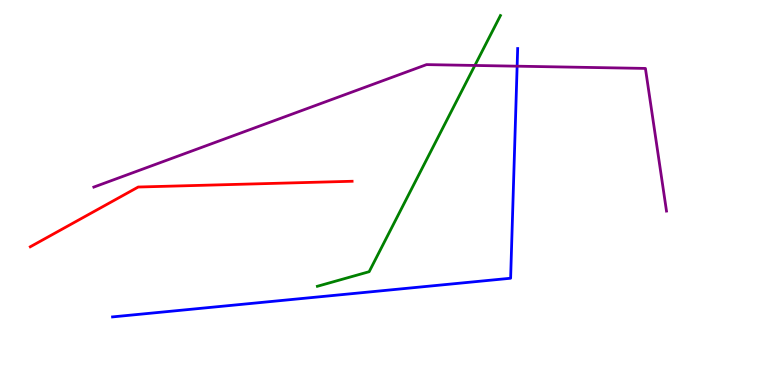[{'lines': ['blue', 'red'], 'intersections': []}, {'lines': ['green', 'red'], 'intersections': []}, {'lines': ['purple', 'red'], 'intersections': []}, {'lines': ['blue', 'green'], 'intersections': []}, {'lines': ['blue', 'purple'], 'intersections': [{'x': 6.67, 'y': 8.28}]}, {'lines': ['green', 'purple'], 'intersections': [{'x': 6.13, 'y': 8.3}]}]